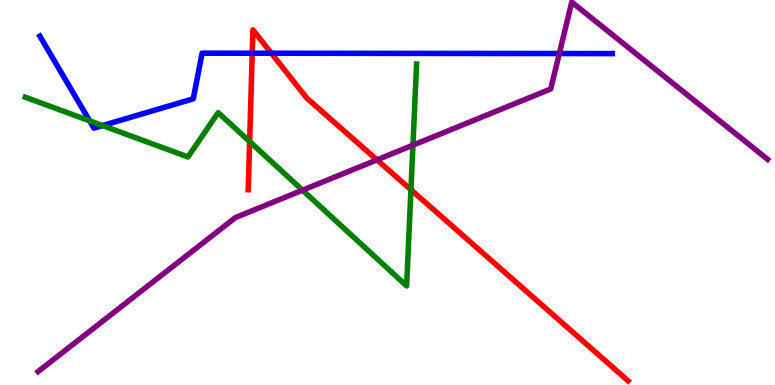[{'lines': ['blue', 'red'], 'intersections': [{'x': 3.25, 'y': 8.62}, {'x': 3.5, 'y': 8.62}]}, {'lines': ['green', 'red'], 'intersections': [{'x': 3.22, 'y': 6.32}, {'x': 5.3, 'y': 5.07}]}, {'lines': ['purple', 'red'], 'intersections': [{'x': 4.86, 'y': 5.85}]}, {'lines': ['blue', 'green'], 'intersections': [{'x': 1.16, 'y': 6.86}, {'x': 1.32, 'y': 6.74}]}, {'lines': ['blue', 'purple'], 'intersections': [{'x': 7.22, 'y': 8.61}]}, {'lines': ['green', 'purple'], 'intersections': [{'x': 3.9, 'y': 5.06}, {'x': 5.33, 'y': 6.23}]}]